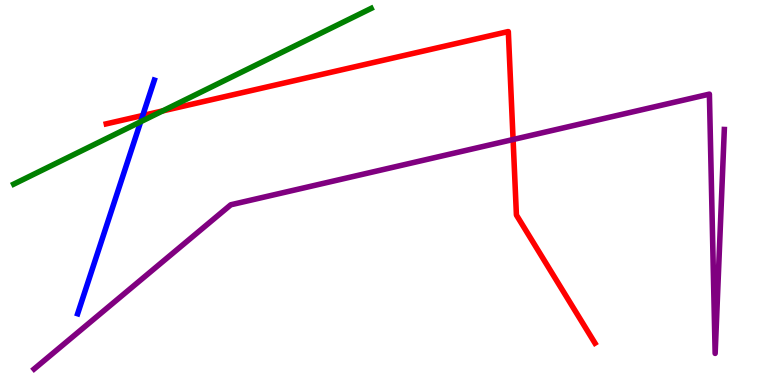[{'lines': ['blue', 'red'], 'intersections': [{'x': 1.84, 'y': 7.0}]}, {'lines': ['green', 'red'], 'intersections': [{'x': 2.1, 'y': 7.12}]}, {'lines': ['purple', 'red'], 'intersections': [{'x': 6.62, 'y': 6.38}]}, {'lines': ['blue', 'green'], 'intersections': [{'x': 1.82, 'y': 6.84}]}, {'lines': ['blue', 'purple'], 'intersections': []}, {'lines': ['green', 'purple'], 'intersections': []}]